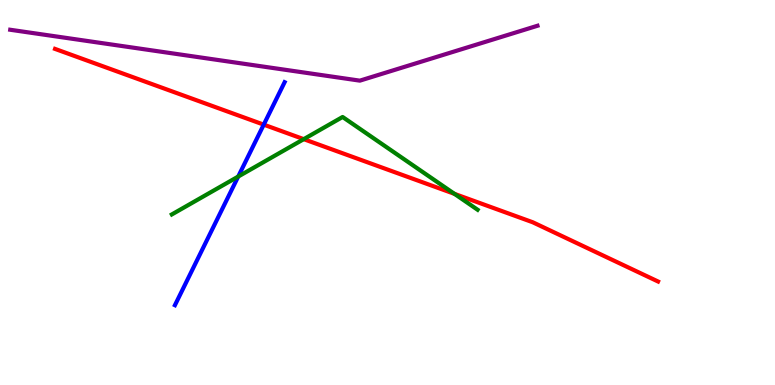[{'lines': ['blue', 'red'], 'intersections': [{'x': 3.4, 'y': 6.76}]}, {'lines': ['green', 'red'], 'intersections': [{'x': 3.92, 'y': 6.39}, {'x': 5.86, 'y': 4.96}]}, {'lines': ['purple', 'red'], 'intersections': []}, {'lines': ['blue', 'green'], 'intersections': [{'x': 3.07, 'y': 5.41}]}, {'lines': ['blue', 'purple'], 'intersections': []}, {'lines': ['green', 'purple'], 'intersections': []}]